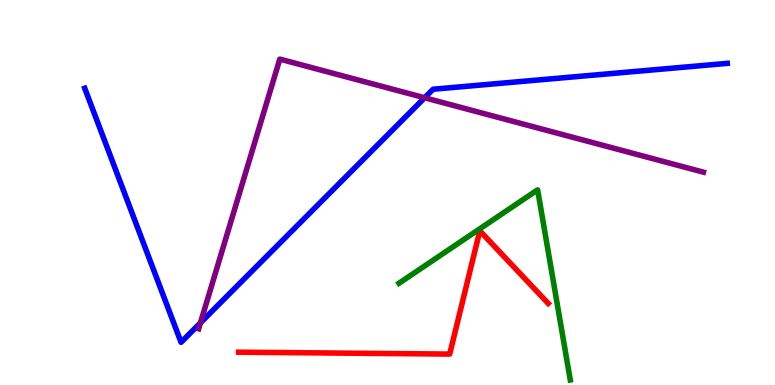[{'lines': ['blue', 'red'], 'intersections': []}, {'lines': ['green', 'red'], 'intersections': []}, {'lines': ['purple', 'red'], 'intersections': []}, {'lines': ['blue', 'green'], 'intersections': []}, {'lines': ['blue', 'purple'], 'intersections': [{'x': 2.59, 'y': 1.61}, {'x': 5.48, 'y': 7.46}]}, {'lines': ['green', 'purple'], 'intersections': []}]